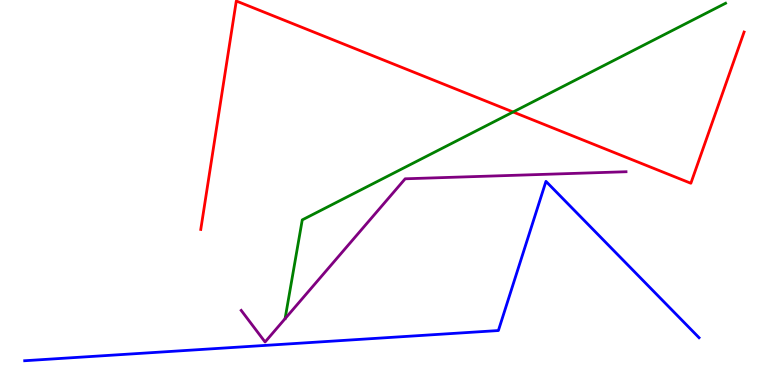[{'lines': ['blue', 'red'], 'intersections': []}, {'lines': ['green', 'red'], 'intersections': [{'x': 6.62, 'y': 7.09}]}, {'lines': ['purple', 'red'], 'intersections': []}, {'lines': ['blue', 'green'], 'intersections': []}, {'lines': ['blue', 'purple'], 'intersections': []}, {'lines': ['green', 'purple'], 'intersections': []}]